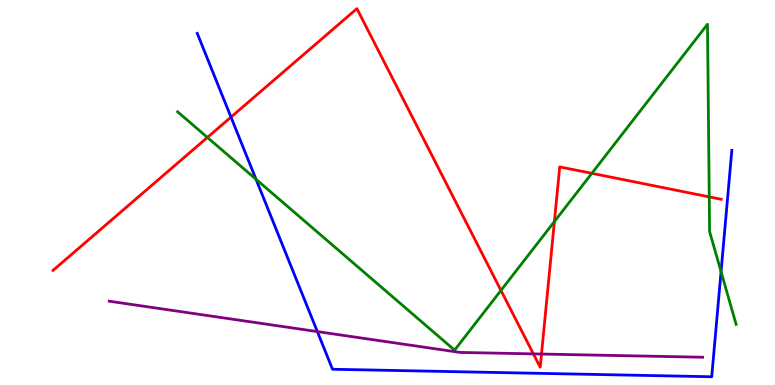[{'lines': ['blue', 'red'], 'intersections': [{'x': 2.98, 'y': 6.96}]}, {'lines': ['green', 'red'], 'intersections': [{'x': 2.68, 'y': 6.43}, {'x': 6.46, 'y': 2.46}, {'x': 7.15, 'y': 4.25}, {'x': 7.64, 'y': 5.5}, {'x': 9.15, 'y': 4.89}]}, {'lines': ['purple', 'red'], 'intersections': [{'x': 6.88, 'y': 0.808}, {'x': 6.99, 'y': 0.804}]}, {'lines': ['blue', 'green'], 'intersections': [{'x': 3.3, 'y': 5.34}, {'x': 9.3, 'y': 2.94}]}, {'lines': ['blue', 'purple'], 'intersections': [{'x': 4.09, 'y': 1.39}]}, {'lines': ['green', 'purple'], 'intersections': []}]